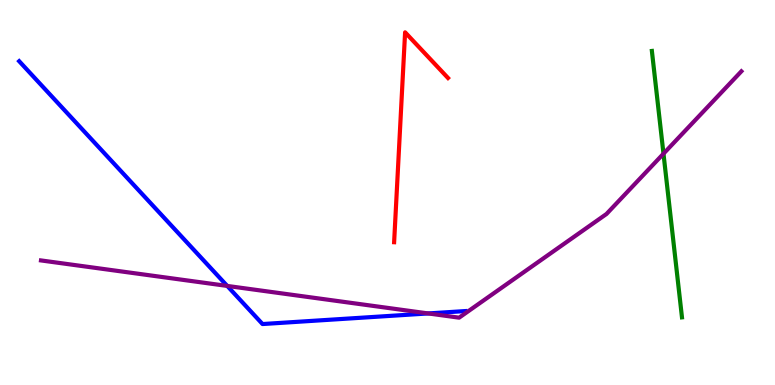[{'lines': ['blue', 'red'], 'intersections': []}, {'lines': ['green', 'red'], 'intersections': []}, {'lines': ['purple', 'red'], 'intersections': []}, {'lines': ['blue', 'green'], 'intersections': []}, {'lines': ['blue', 'purple'], 'intersections': [{'x': 2.93, 'y': 2.57}, {'x': 5.53, 'y': 1.86}]}, {'lines': ['green', 'purple'], 'intersections': [{'x': 8.56, 'y': 6.01}]}]